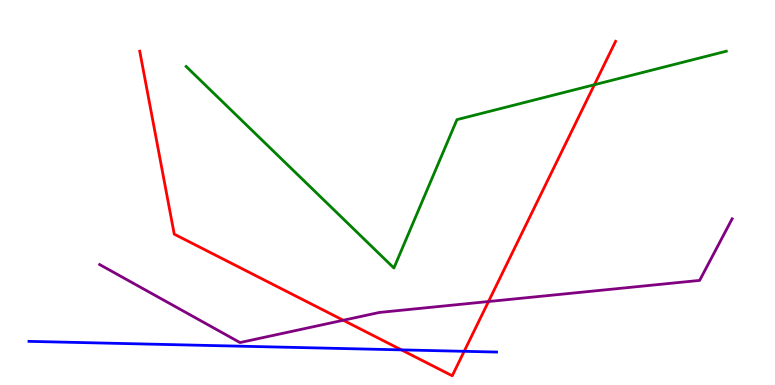[{'lines': ['blue', 'red'], 'intersections': [{'x': 5.18, 'y': 0.912}, {'x': 5.99, 'y': 0.875}]}, {'lines': ['green', 'red'], 'intersections': [{'x': 7.67, 'y': 7.8}]}, {'lines': ['purple', 'red'], 'intersections': [{'x': 4.43, 'y': 1.68}, {'x': 6.3, 'y': 2.17}]}, {'lines': ['blue', 'green'], 'intersections': []}, {'lines': ['blue', 'purple'], 'intersections': []}, {'lines': ['green', 'purple'], 'intersections': []}]